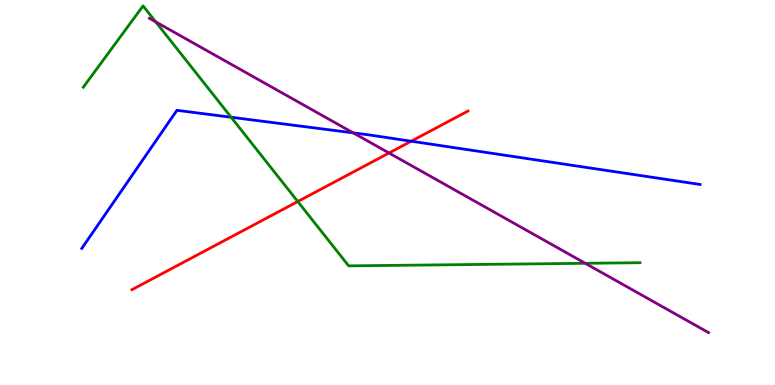[{'lines': ['blue', 'red'], 'intersections': [{'x': 5.31, 'y': 6.33}]}, {'lines': ['green', 'red'], 'intersections': [{'x': 3.84, 'y': 4.77}]}, {'lines': ['purple', 'red'], 'intersections': [{'x': 5.02, 'y': 6.03}]}, {'lines': ['blue', 'green'], 'intersections': [{'x': 2.98, 'y': 6.95}]}, {'lines': ['blue', 'purple'], 'intersections': [{'x': 4.56, 'y': 6.55}]}, {'lines': ['green', 'purple'], 'intersections': [{'x': 2.01, 'y': 9.43}, {'x': 7.55, 'y': 3.16}]}]